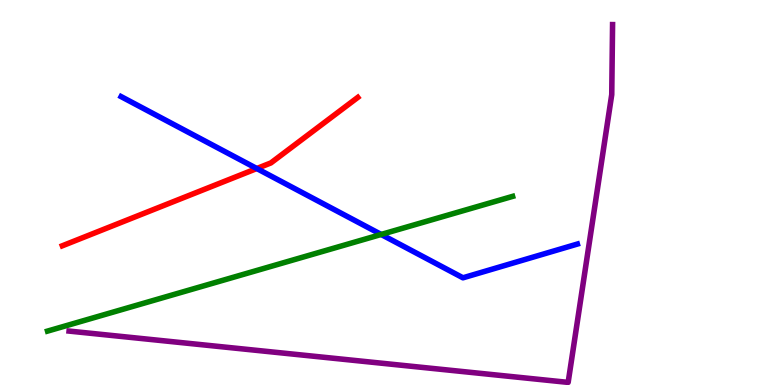[{'lines': ['blue', 'red'], 'intersections': [{'x': 3.31, 'y': 5.62}]}, {'lines': ['green', 'red'], 'intersections': []}, {'lines': ['purple', 'red'], 'intersections': []}, {'lines': ['blue', 'green'], 'intersections': [{'x': 4.92, 'y': 3.91}]}, {'lines': ['blue', 'purple'], 'intersections': []}, {'lines': ['green', 'purple'], 'intersections': []}]